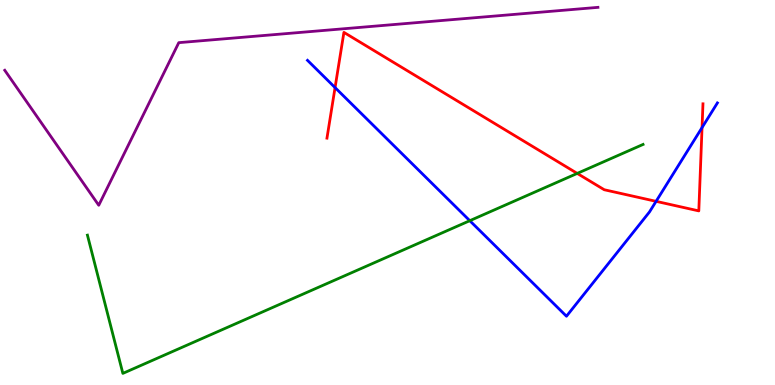[{'lines': ['blue', 'red'], 'intersections': [{'x': 4.32, 'y': 7.73}, {'x': 8.47, 'y': 4.77}, {'x': 9.06, 'y': 6.69}]}, {'lines': ['green', 'red'], 'intersections': [{'x': 7.45, 'y': 5.5}]}, {'lines': ['purple', 'red'], 'intersections': []}, {'lines': ['blue', 'green'], 'intersections': [{'x': 6.06, 'y': 4.27}]}, {'lines': ['blue', 'purple'], 'intersections': []}, {'lines': ['green', 'purple'], 'intersections': []}]